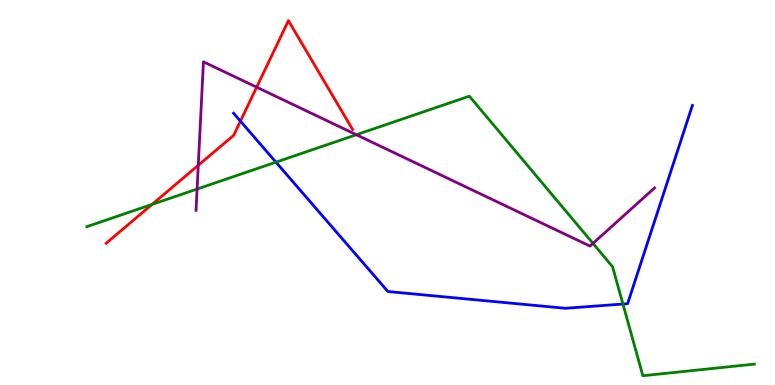[{'lines': ['blue', 'red'], 'intersections': [{'x': 3.1, 'y': 6.85}]}, {'lines': ['green', 'red'], 'intersections': [{'x': 1.96, 'y': 4.69}]}, {'lines': ['purple', 'red'], 'intersections': [{'x': 2.56, 'y': 5.71}, {'x': 3.31, 'y': 7.74}]}, {'lines': ['blue', 'green'], 'intersections': [{'x': 3.56, 'y': 5.79}, {'x': 8.04, 'y': 2.1}]}, {'lines': ['blue', 'purple'], 'intersections': []}, {'lines': ['green', 'purple'], 'intersections': [{'x': 2.54, 'y': 5.09}, {'x': 4.6, 'y': 6.5}, {'x': 7.65, 'y': 3.68}]}]